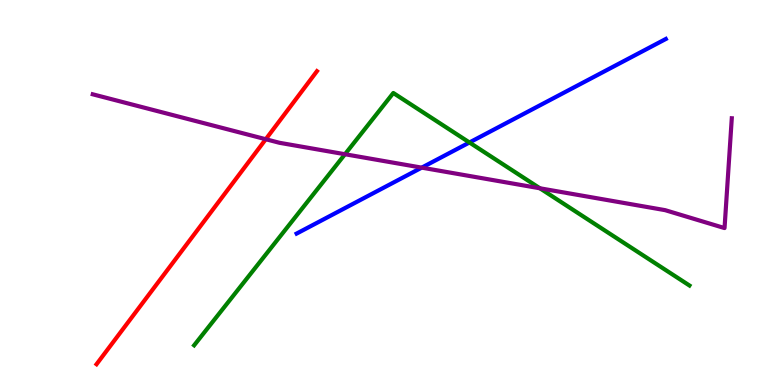[{'lines': ['blue', 'red'], 'intersections': []}, {'lines': ['green', 'red'], 'intersections': []}, {'lines': ['purple', 'red'], 'intersections': [{'x': 3.43, 'y': 6.38}]}, {'lines': ['blue', 'green'], 'intersections': [{'x': 6.06, 'y': 6.3}]}, {'lines': ['blue', 'purple'], 'intersections': [{'x': 5.44, 'y': 5.65}]}, {'lines': ['green', 'purple'], 'intersections': [{'x': 4.45, 'y': 5.99}, {'x': 6.97, 'y': 5.11}]}]